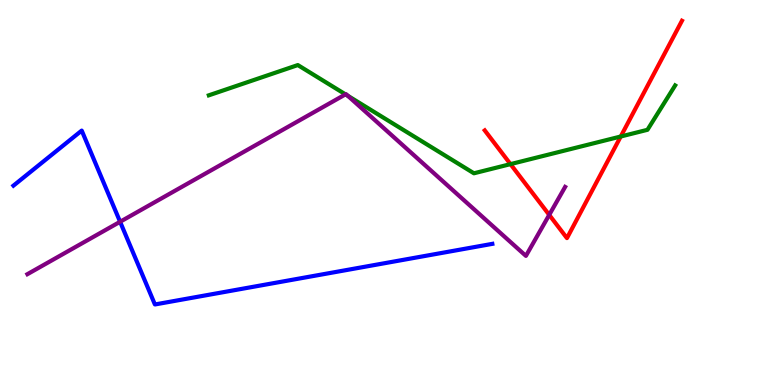[{'lines': ['blue', 'red'], 'intersections': []}, {'lines': ['green', 'red'], 'intersections': [{'x': 6.59, 'y': 5.74}, {'x': 8.01, 'y': 6.45}]}, {'lines': ['purple', 'red'], 'intersections': [{'x': 7.09, 'y': 4.42}]}, {'lines': ['blue', 'green'], 'intersections': []}, {'lines': ['blue', 'purple'], 'intersections': [{'x': 1.55, 'y': 4.24}]}, {'lines': ['green', 'purple'], 'intersections': [{'x': 4.46, 'y': 7.55}, {'x': 4.49, 'y': 7.51}]}]